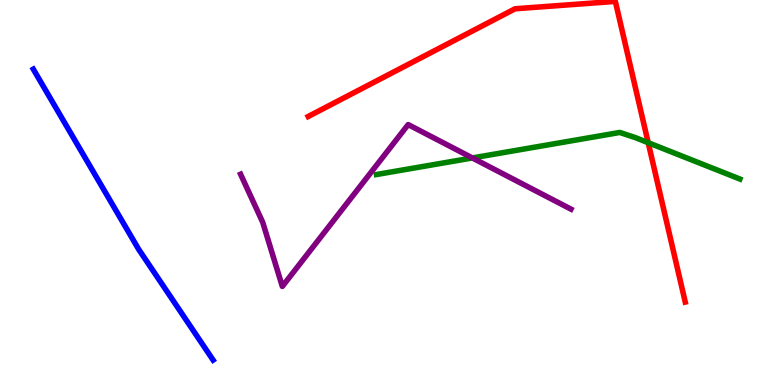[{'lines': ['blue', 'red'], 'intersections': []}, {'lines': ['green', 'red'], 'intersections': [{'x': 8.36, 'y': 6.29}]}, {'lines': ['purple', 'red'], 'intersections': []}, {'lines': ['blue', 'green'], 'intersections': []}, {'lines': ['blue', 'purple'], 'intersections': []}, {'lines': ['green', 'purple'], 'intersections': [{'x': 6.1, 'y': 5.9}]}]